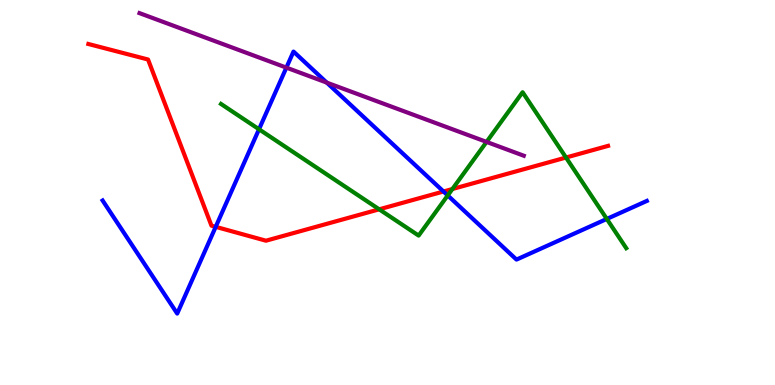[{'lines': ['blue', 'red'], 'intersections': [{'x': 2.78, 'y': 4.11}, {'x': 5.72, 'y': 5.03}]}, {'lines': ['green', 'red'], 'intersections': [{'x': 4.89, 'y': 4.56}, {'x': 5.84, 'y': 5.09}, {'x': 7.3, 'y': 5.91}]}, {'lines': ['purple', 'red'], 'intersections': []}, {'lines': ['blue', 'green'], 'intersections': [{'x': 3.34, 'y': 6.64}, {'x': 5.78, 'y': 4.92}, {'x': 7.83, 'y': 4.31}]}, {'lines': ['blue', 'purple'], 'intersections': [{'x': 3.7, 'y': 8.24}, {'x': 4.22, 'y': 7.85}]}, {'lines': ['green', 'purple'], 'intersections': [{'x': 6.28, 'y': 6.31}]}]